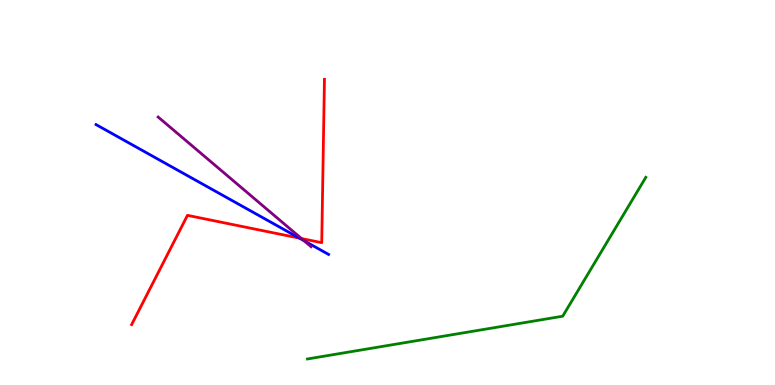[{'lines': ['blue', 'red'], 'intersections': [{'x': 3.86, 'y': 3.81}]}, {'lines': ['green', 'red'], 'intersections': []}, {'lines': ['purple', 'red'], 'intersections': [{'x': 3.89, 'y': 3.8}]}, {'lines': ['blue', 'green'], 'intersections': []}, {'lines': ['blue', 'purple'], 'intersections': [{'x': 3.92, 'y': 3.75}]}, {'lines': ['green', 'purple'], 'intersections': []}]